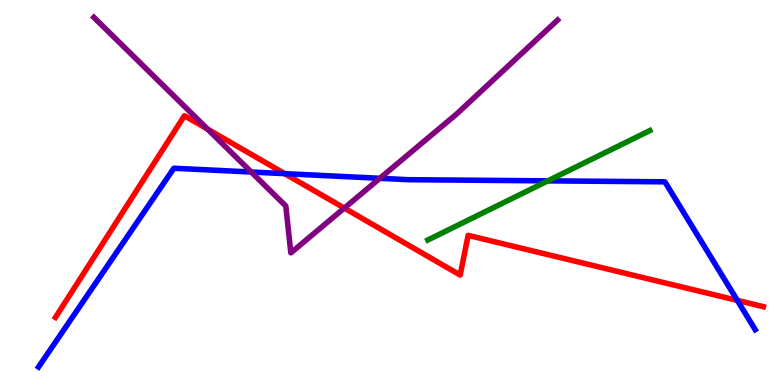[{'lines': ['blue', 'red'], 'intersections': [{'x': 3.67, 'y': 5.49}, {'x': 9.51, 'y': 2.2}]}, {'lines': ['green', 'red'], 'intersections': []}, {'lines': ['purple', 'red'], 'intersections': [{'x': 2.68, 'y': 6.65}, {'x': 4.44, 'y': 4.6}]}, {'lines': ['blue', 'green'], 'intersections': [{'x': 7.07, 'y': 5.3}]}, {'lines': ['blue', 'purple'], 'intersections': [{'x': 3.24, 'y': 5.53}, {'x': 4.9, 'y': 5.37}]}, {'lines': ['green', 'purple'], 'intersections': []}]